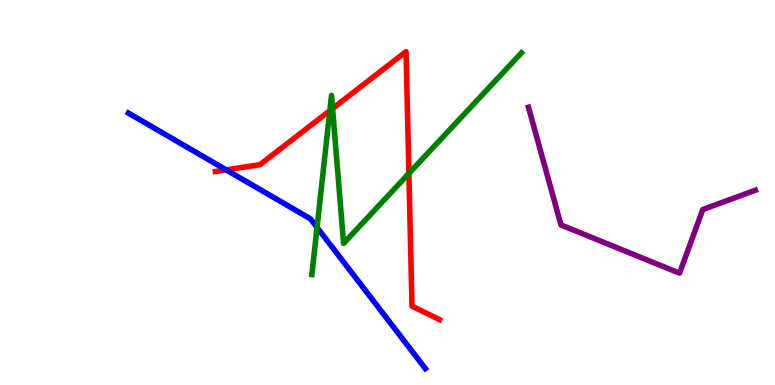[{'lines': ['blue', 'red'], 'intersections': [{'x': 2.92, 'y': 5.59}]}, {'lines': ['green', 'red'], 'intersections': [{'x': 4.26, 'y': 7.13}, {'x': 4.29, 'y': 7.18}, {'x': 5.28, 'y': 5.5}]}, {'lines': ['purple', 'red'], 'intersections': []}, {'lines': ['blue', 'green'], 'intersections': [{'x': 4.09, 'y': 4.09}]}, {'lines': ['blue', 'purple'], 'intersections': []}, {'lines': ['green', 'purple'], 'intersections': []}]